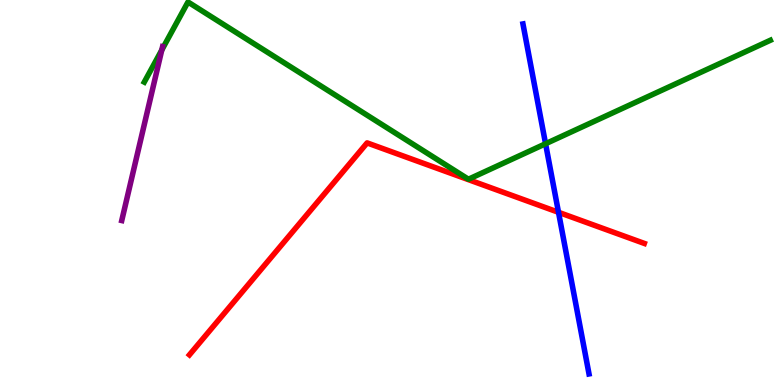[{'lines': ['blue', 'red'], 'intersections': [{'x': 7.21, 'y': 4.49}]}, {'lines': ['green', 'red'], 'intersections': []}, {'lines': ['purple', 'red'], 'intersections': []}, {'lines': ['blue', 'green'], 'intersections': [{'x': 7.04, 'y': 6.27}]}, {'lines': ['blue', 'purple'], 'intersections': []}, {'lines': ['green', 'purple'], 'intersections': [{'x': 2.09, 'y': 8.7}]}]